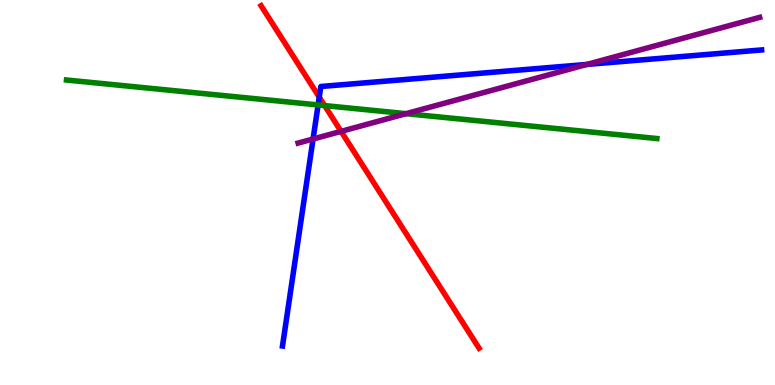[{'lines': ['blue', 'red'], 'intersections': [{'x': 4.12, 'y': 7.48}]}, {'lines': ['green', 'red'], 'intersections': [{'x': 4.19, 'y': 7.26}]}, {'lines': ['purple', 'red'], 'intersections': [{'x': 4.4, 'y': 6.59}]}, {'lines': ['blue', 'green'], 'intersections': [{'x': 4.1, 'y': 7.27}]}, {'lines': ['blue', 'purple'], 'intersections': [{'x': 4.04, 'y': 6.39}, {'x': 7.57, 'y': 8.33}]}, {'lines': ['green', 'purple'], 'intersections': [{'x': 5.24, 'y': 7.05}]}]